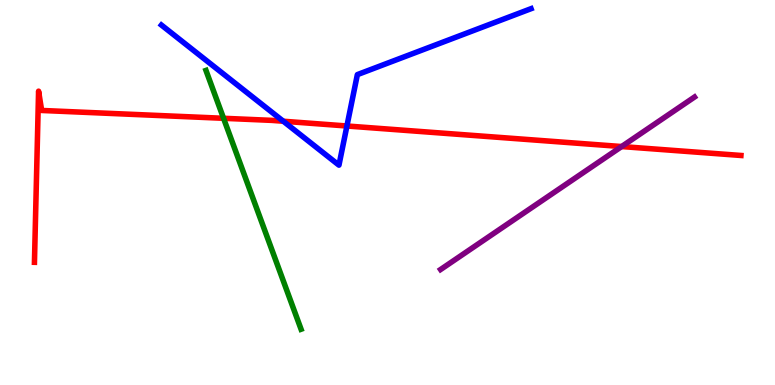[{'lines': ['blue', 'red'], 'intersections': [{'x': 3.66, 'y': 6.85}, {'x': 4.48, 'y': 6.73}]}, {'lines': ['green', 'red'], 'intersections': [{'x': 2.88, 'y': 6.93}]}, {'lines': ['purple', 'red'], 'intersections': [{'x': 8.02, 'y': 6.19}]}, {'lines': ['blue', 'green'], 'intersections': []}, {'lines': ['blue', 'purple'], 'intersections': []}, {'lines': ['green', 'purple'], 'intersections': []}]